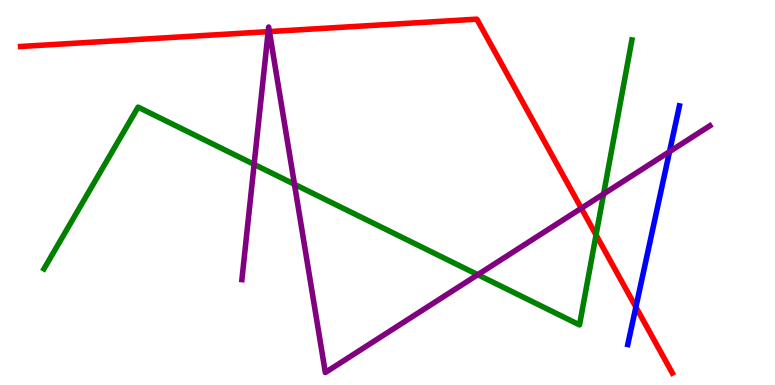[{'lines': ['blue', 'red'], 'intersections': [{'x': 8.21, 'y': 2.02}]}, {'lines': ['green', 'red'], 'intersections': [{'x': 7.69, 'y': 3.9}]}, {'lines': ['purple', 'red'], 'intersections': [{'x': 3.46, 'y': 9.18}, {'x': 3.48, 'y': 9.18}, {'x': 7.5, 'y': 4.59}]}, {'lines': ['blue', 'green'], 'intersections': []}, {'lines': ['blue', 'purple'], 'intersections': [{'x': 8.64, 'y': 6.06}]}, {'lines': ['green', 'purple'], 'intersections': [{'x': 3.28, 'y': 5.73}, {'x': 3.8, 'y': 5.21}, {'x': 6.16, 'y': 2.86}, {'x': 7.79, 'y': 4.96}]}]